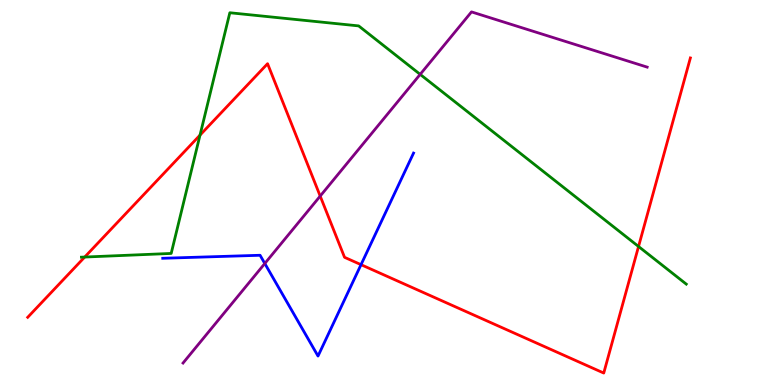[{'lines': ['blue', 'red'], 'intersections': [{'x': 4.66, 'y': 3.13}]}, {'lines': ['green', 'red'], 'intersections': [{'x': 1.09, 'y': 3.32}, {'x': 2.58, 'y': 6.49}, {'x': 8.24, 'y': 3.6}]}, {'lines': ['purple', 'red'], 'intersections': [{'x': 4.13, 'y': 4.91}]}, {'lines': ['blue', 'green'], 'intersections': []}, {'lines': ['blue', 'purple'], 'intersections': [{'x': 3.42, 'y': 3.16}]}, {'lines': ['green', 'purple'], 'intersections': [{'x': 5.42, 'y': 8.07}]}]